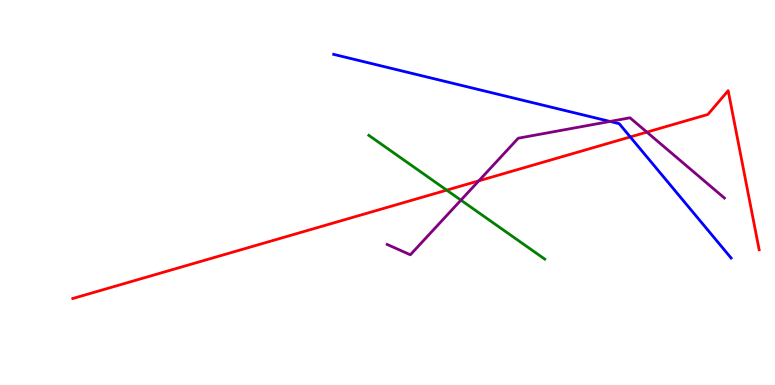[{'lines': ['blue', 'red'], 'intersections': [{'x': 8.13, 'y': 6.44}]}, {'lines': ['green', 'red'], 'intersections': [{'x': 5.76, 'y': 5.06}]}, {'lines': ['purple', 'red'], 'intersections': [{'x': 6.18, 'y': 5.3}, {'x': 8.35, 'y': 6.57}]}, {'lines': ['blue', 'green'], 'intersections': []}, {'lines': ['blue', 'purple'], 'intersections': [{'x': 7.87, 'y': 6.85}]}, {'lines': ['green', 'purple'], 'intersections': [{'x': 5.95, 'y': 4.8}]}]